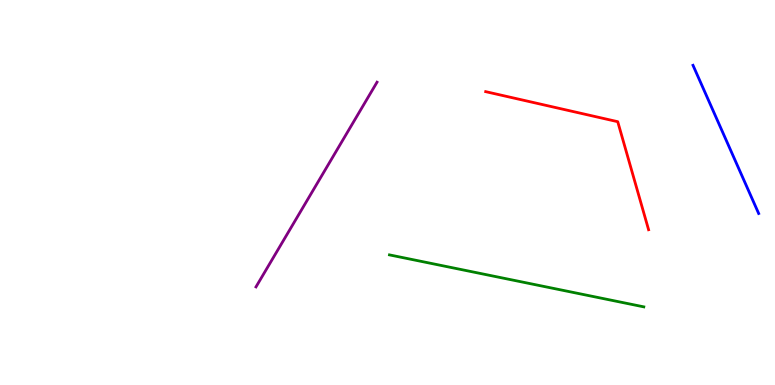[{'lines': ['blue', 'red'], 'intersections': []}, {'lines': ['green', 'red'], 'intersections': []}, {'lines': ['purple', 'red'], 'intersections': []}, {'lines': ['blue', 'green'], 'intersections': []}, {'lines': ['blue', 'purple'], 'intersections': []}, {'lines': ['green', 'purple'], 'intersections': []}]